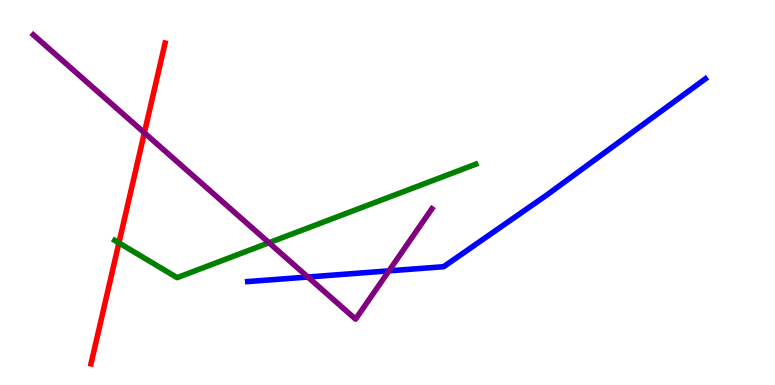[{'lines': ['blue', 'red'], 'intersections': []}, {'lines': ['green', 'red'], 'intersections': [{'x': 1.53, 'y': 3.69}]}, {'lines': ['purple', 'red'], 'intersections': [{'x': 1.86, 'y': 6.55}]}, {'lines': ['blue', 'green'], 'intersections': []}, {'lines': ['blue', 'purple'], 'intersections': [{'x': 3.97, 'y': 2.8}, {'x': 5.02, 'y': 2.96}]}, {'lines': ['green', 'purple'], 'intersections': [{'x': 3.47, 'y': 3.7}]}]